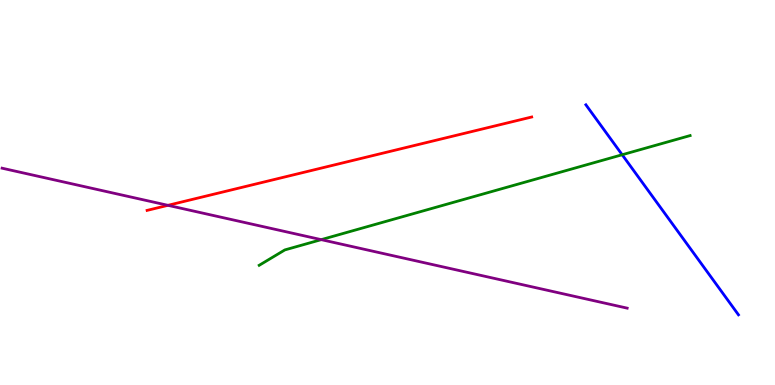[{'lines': ['blue', 'red'], 'intersections': []}, {'lines': ['green', 'red'], 'intersections': []}, {'lines': ['purple', 'red'], 'intersections': [{'x': 2.17, 'y': 4.67}]}, {'lines': ['blue', 'green'], 'intersections': [{'x': 8.03, 'y': 5.98}]}, {'lines': ['blue', 'purple'], 'intersections': []}, {'lines': ['green', 'purple'], 'intersections': [{'x': 4.15, 'y': 3.78}]}]